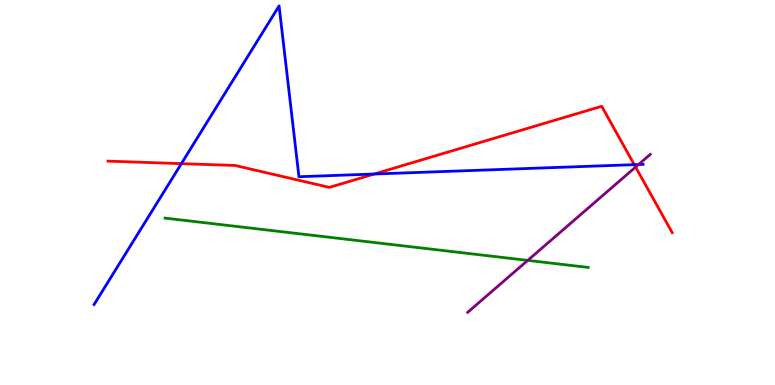[{'lines': ['blue', 'red'], 'intersections': [{'x': 2.34, 'y': 5.75}, {'x': 4.83, 'y': 5.48}, {'x': 8.18, 'y': 5.72}]}, {'lines': ['green', 'red'], 'intersections': []}, {'lines': ['purple', 'red'], 'intersections': [{'x': 8.2, 'y': 5.66}]}, {'lines': ['blue', 'green'], 'intersections': []}, {'lines': ['blue', 'purple'], 'intersections': [{'x': 8.24, 'y': 5.73}]}, {'lines': ['green', 'purple'], 'intersections': [{'x': 6.81, 'y': 3.24}]}]